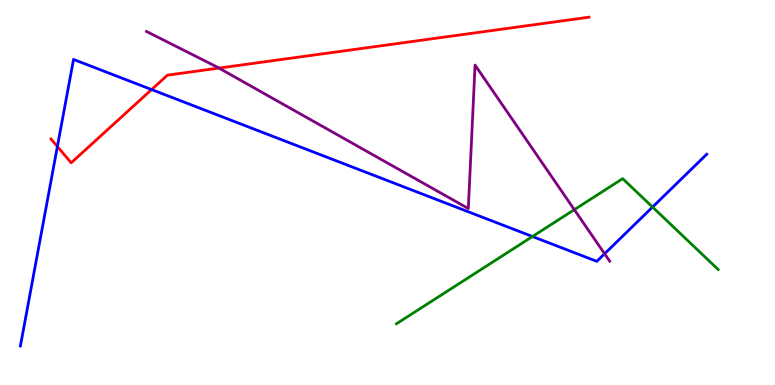[{'lines': ['blue', 'red'], 'intersections': [{'x': 0.74, 'y': 6.19}, {'x': 1.96, 'y': 7.67}]}, {'lines': ['green', 'red'], 'intersections': []}, {'lines': ['purple', 'red'], 'intersections': [{'x': 2.83, 'y': 8.23}]}, {'lines': ['blue', 'green'], 'intersections': [{'x': 6.87, 'y': 3.86}, {'x': 8.42, 'y': 4.62}]}, {'lines': ['blue', 'purple'], 'intersections': [{'x': 7.8, 'y': 3.41}]}, {'lines': ['green', 'purple'], 'intersections': [{'x': 7.41, 'y': 4.55}]}]